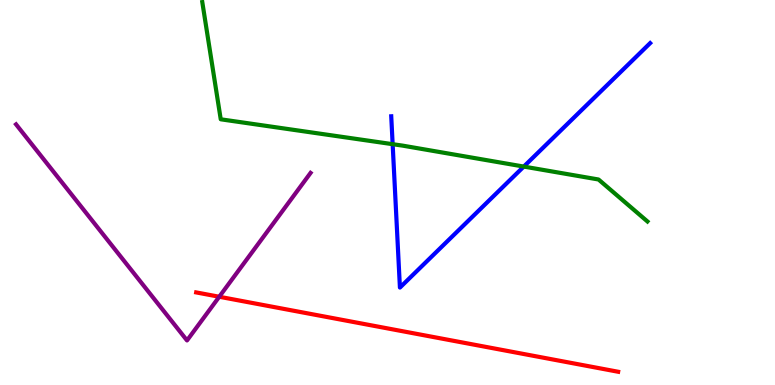[{'lines': ['blue', 'red'], 'intersections': []}, {'lines': ['green', 'red'], 'intersections': []}, {'lines': ['purple', 'red'], 'intersections': [{'x': 2.83, 'y': 2.29}]}, {'lines': ['blue', 'green'], 'intersections': [{'x': 5.07, 'y': 6.25}, {'x': 6.76, 'y': 5.67}]}, {'lines': ['blue', 'purple'], 'intersections': []}, {'lines': ['green', 'purple'], 'intersections': []}]